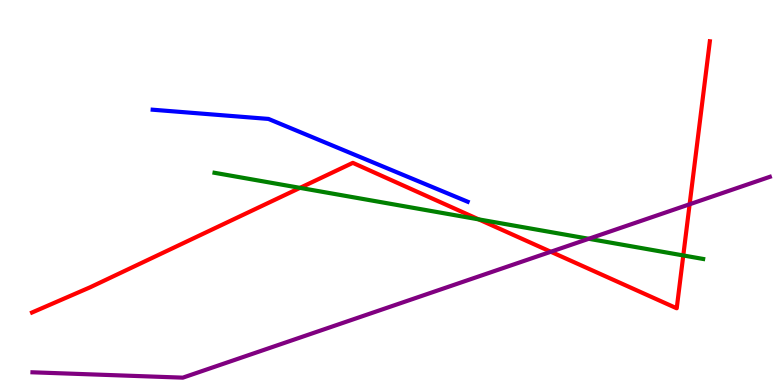[{'lines': ['blue', 'red'], 'intersections': []}, {'lines': ['green', 'red'], 'intersections': [{'x': 3.87, 'y': 5.12}, {'x': 6.18, 'y': 4.3}, {'x': 8.82, 'y': 3.36}]}, {'lines': ['purple', 'red'], 'intersections': [{'x': 7.11, 'y': 3.46}, {'x': 8.9, 'y': 4.69}]}, {'lines': ['blue', 'green'], 'intersections': []}, {'lines': ['blue', 'purple'], 'intersections': []}, {'lines': ['green', 'purple'], 'intersections': [{'x': 7.6, 'y': 3.8}]}]